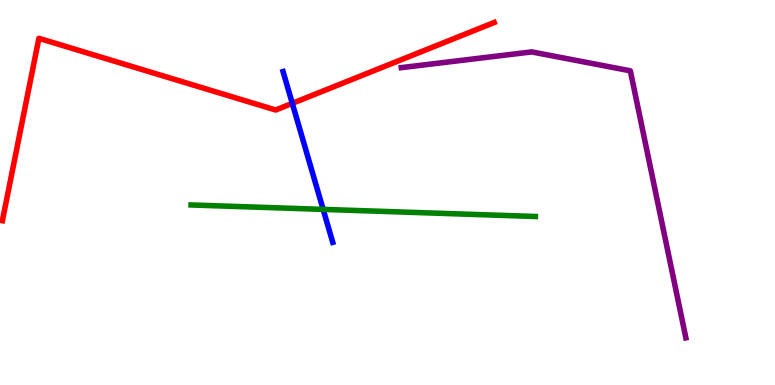[{'lines': ['blue', 'red'], 'intersections': [{'x': 3.77, 'y': 7.32}]}, {'lines': ['green', 'red'], 'intersections': []}, {'lines': ['purple', 'red'], 'intersections': []}, {'lines': ['blue', 'green'], 'intersections': [{'x': 4.17, 'y': 4.56}]}, {'lines': ['blue', 'purple'], 'intersections': []}, {'lines': ['green', 'purple'], 'intersections': []}]